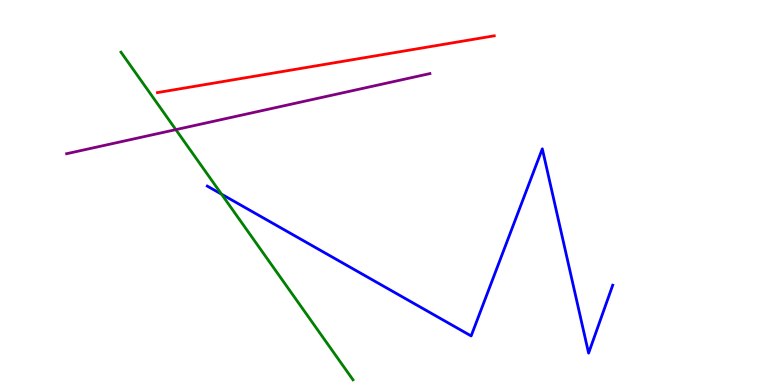[{'lines': ['blue', 'red'], 'intersections': []}, {'lines': ['green', 'red'], 'intersections': []}, {'lines': ['purple', 'red'], 'intersections': []}, {'lines': ['blue', 'green'], 'intersections': [{'x': 2.86, 'y': 4.96}]}, {'lines': ['blue', 'purple'], 'intersections': []}, {'lines': ['green', 'purple'], 'intersections': [{'x': 2.27, 'y': 6.63}]}]